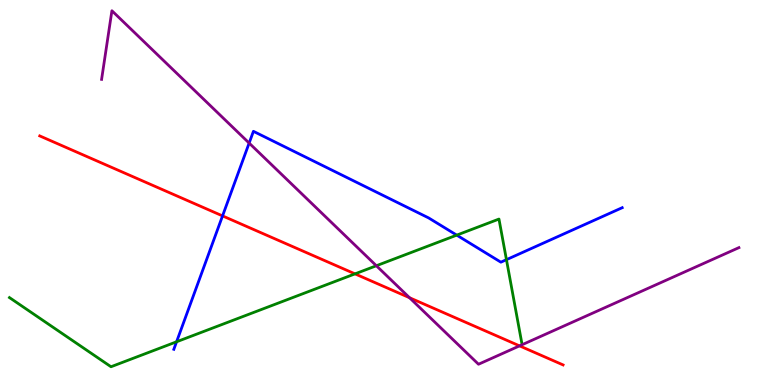[{'lines': ['blue', 'red'], 'intersections': [{'x': 2.87, 'y': 4.39}]}, {'lines': ['green', 'red'], 'intersections': [{'x': 4.58, 'y': 2.89}]}, {'lines': ['purple', 'red'], 'intersections': [{'x': 5.28, 'y': 2.27}, {'x': 6.7, 'y': 1.02}]}, {'lines': ['blue', 'green'], 'intersections': [{'x': 2.28, 'y': 1.12}, {'x': 5.89, 'y': 3.89}, {'x': 6.53, 'y': 3.26}]}, {'lines': ['blue', 'purple'], 'intersections': [{'x': 3.21, 'y': 6.28}]}, {'lines': ['green', 'purple'], 'intersections': [{'x': 4.86, 'y': 3.1}]}]